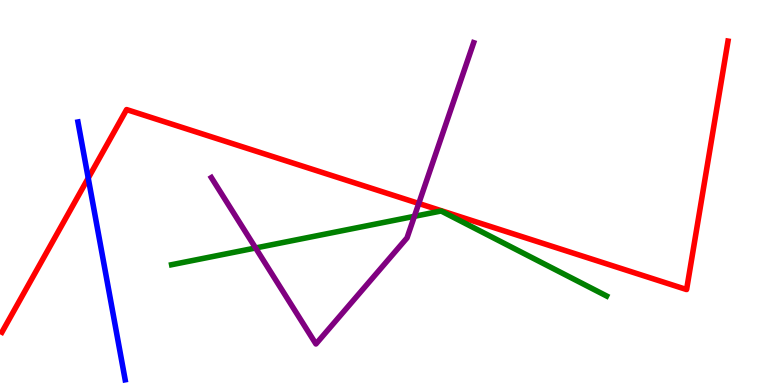[{'lines': ['blue', 'red'], 'intersections': [{'x': 1.14, 'y': 5.37}]}, {'lines': ['green', 'red'], 'intersections': []}, {'lines': ['purple', 'red'], 'intersections': [{'x': 5.4, 'y': 4.71}]}, {'lines': ['blue', 'green'], 'intersections': []}, {'lines': ['blue', 'purple'], 'intersections': []}, {'lines': ['green', 'purple'], 'intersections': [{'x': 3.3, 'y': 3.56}, {'x': 5.35, 'y': 4.38}]}]